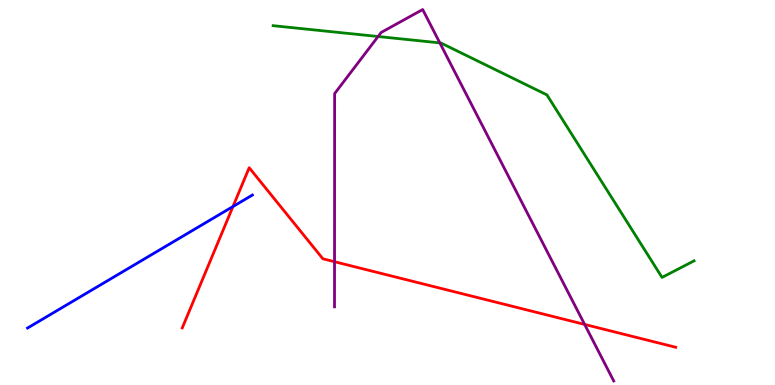[{'lines': ['blue', 'red'], 'intersections': [{'x': 3.01, 'y': 4.64}]}, {'lines': ['green', 'red'], 'intersections': []}, {'lines': ['purple', 'red'], 'intersections': [{'x': 4.32, 'y': 3.2}, {'x': 7.54, 'y': 1.57}]}, {'lines': ['blue', 'green'], 'intersections': []}, {'lines': ['blue', 'purple'], 'intersections': []}, {'lines': ['green', 'purple'], 'intersections': [{'x': 4.88, 'y': 9.05}, {'x': 5.68, 'y': 8.89}]}]